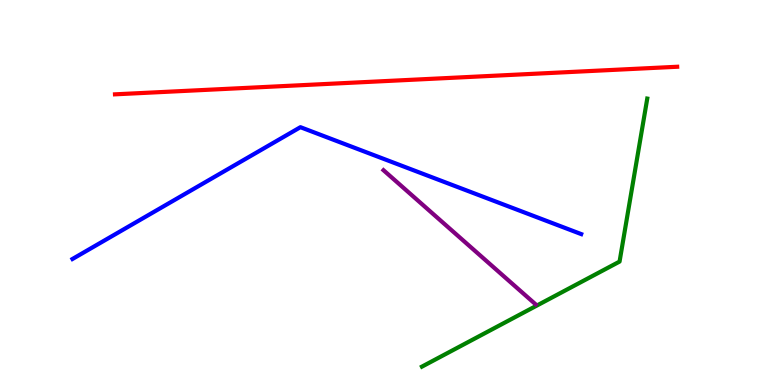[{'lines': ['blue', 'red'], 'intersections': []}, {'lines': ['green', 'red'], 'intersections': []}, {'lines': ['purple', 'red'], 'intersections': []}, {'lines': ['blue', 'green'], 'intersections': []}, {'lines': ['blue', 'purple'], 'intersections': []}, {'lines': ['green', 'purple'], 'intersections': []}]